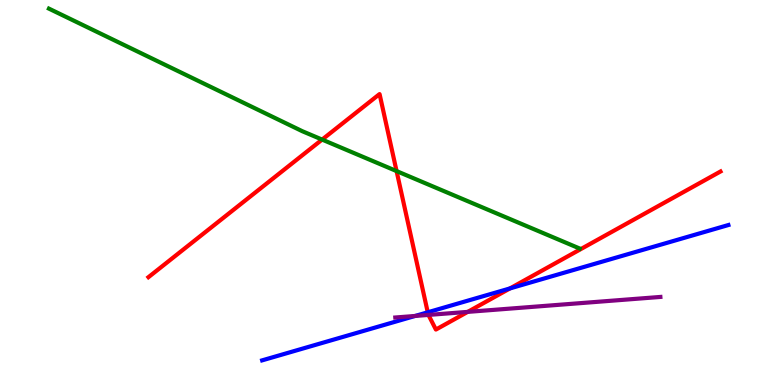[{'lines': ['blue', 'red'], 'intersections': [{'x': 5.52, 'y': 1.89}, {'x': 6.58, 'y': 2.51}]}, {'lines': ['green', 'red'], 'intersections': [{'x': 4.16, 'y': 6.37}, {'x': 5.12, 'y': 5.56}]}, {'lines': ['purple', 'red'], 'intersections': [{'x': 5.53, 'y': 1.82}, {'x': 6.04, 'y': 1.9}]}, {'lines': ['blue', 'green'], 'intersections': []}, {'lines': ['blue', 'purple'], 'intersections': [{'x': 5.36, 'y': 1.79}]}, {'lines': ['green', 'purple'], 'intersections': []}]